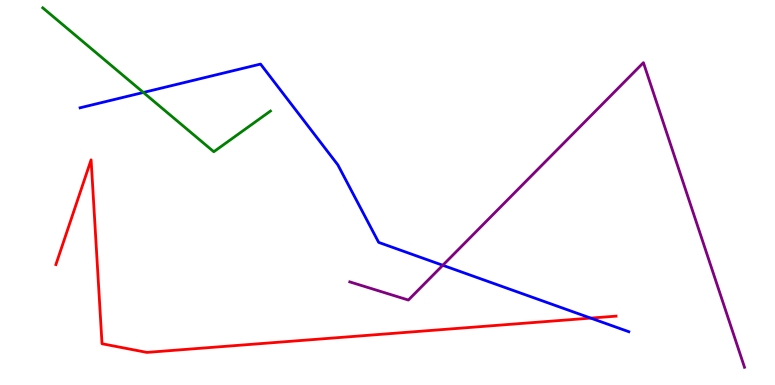[{'lines': ['blue', 'red'], 'intersections': [{'x': 7.62, 'y': 1.74}]}, {'lines': ['green', 'red'], 'intersections': []}, {'lines': ['purple', 'red'], 'intersections': []}, {'lines': ['blue', 'green'], 'intersections': [{'x': 1.85, 'y': 7.6}]}, {'lines': ['blue', 'purple'], 'intersections': [{'x': 5.71, 'y': 3.11}]}, {'lines': ['green', 'purple'], 'intersections': []}]